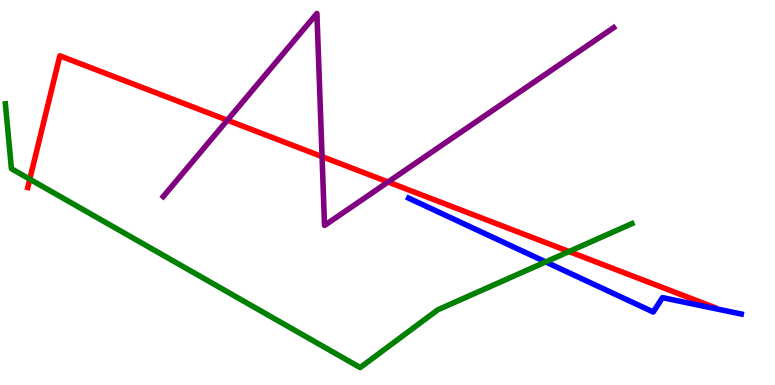[{'lines': ['blue', 'red'], 'intersections': []}, {'lines': ['green', 'red'], 'intersections': [{'x': 0.384, 'y': 5.35}, {'x': 7.34, 'y': 3.47}]}, {'lines': ['purple', 'red'], 'intersections': [{'x': 2.93, 'y': 6.88}, {'x': 4.16, 'y': 5.93}, {'x': 5.01, 'y': 5.27}]}, {'lines': ['blue', 'green'], 'intersections': [{'x': 7.04, 'y': 3.2}]}, {'lines': ['blue', 'purple'], 'intersections': []}, {'lines': ['green', 'purple'], 'intersections': []}]